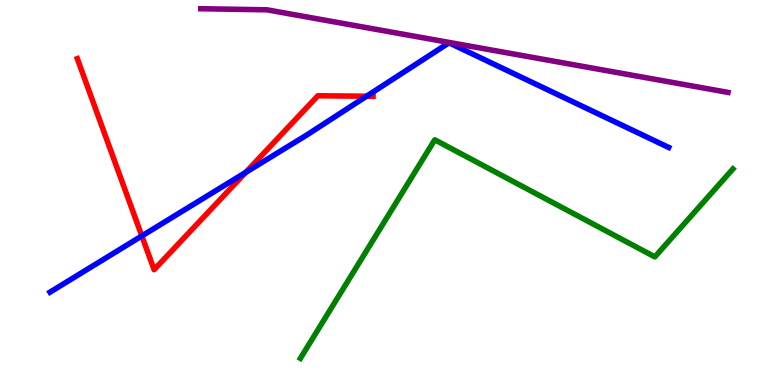[{'lines': ['blue', 'red'], 'intersections': [{'x': 1.83, 'y': 3.87}, {'x': 3.17, 'y': 5.52}, {'x': 4.73, 'y': 7.5}]}, {'lines': ['green', 'red'], 'intersections': []}, {'lines': ['purple', 'red'], 'intersections': []}, {'lines': ['blue', 'green'], 'intersections': []}, {'lines': ['blue', 'purple'], 'intersections': []}, {'lines': ['green', 'purple'], 'intersections': []}]